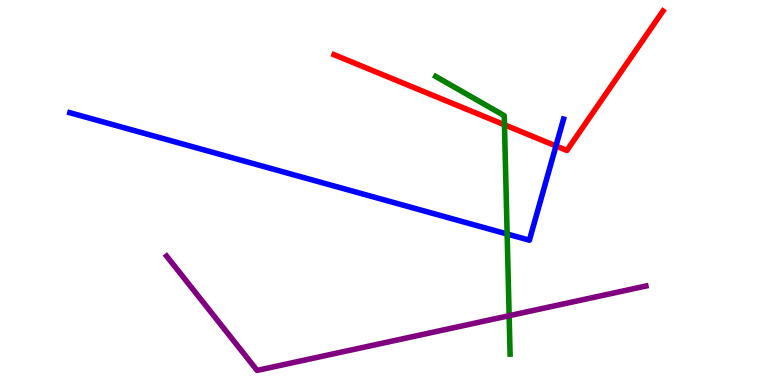[{'lines': ['blue', 'red'], 'intersections': [{'x': 7.17, 'y': 6.21}]}, {'lines': ['green', 'red'], 'intersections': [{'x': 6.51, 'y': 6.76}]}, {'lines': ['purple', 'red'], 'intersections': []}, {'lines': ['blue', 'green'], 'intersections': [{'x': 6.54, 'y': 3.92}]}, {'lines': ['blue', 'purple'], 'intersections': []}, {'lines': ['green', 'purple'], 'intersections': [{'x': 6.57, 'y': 1.8}]}]